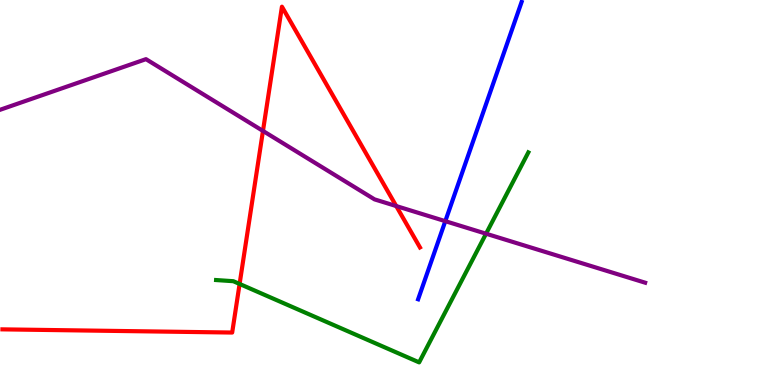[{'lines': ['blue', 'red'], 'intersections': []}, {'lines': ['green', 'red'], 'intersections': [{'x': 3.09, 'y': 2.62}]}, {'lines': ['purple', 'red'], 'intersections': [{'x': 3.39, 'y': 6.6}, {'x': 5.11, 'y': 4.65}]}, {'lines': ['blue', 'green'], 'intersections': []}, {'lines': ['blue', 'purple'], 'intersections': [{'x': 5.75, 'y': 4.26}]}, {'lines': ['green', 'purple'], 'intersections': [{'x': 6.27, 'y': 3.93}]}]